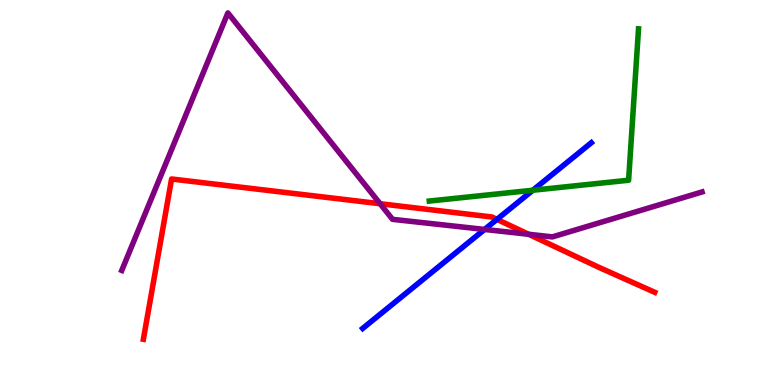[{'lines': ['blue', 'red'], 'intersections': [{'x': 6.41, 'y': 4.3}]}, {'lines': ['green', 'red'], 'intersections': []}, {'lines': ['purple', 'red'], 'intersections': [{'x': 4.9, 'y': 4.71}, {'x': 6.82, 'y': 3.91}]}, {'lines': ['blue', 'green'], 'intersections': [{'x': 6.88, 'y': 5.06}]}, {'lines': ['blue', 'purple'], 'intersections': [{'x': 6.25, 'y': 4.04}]}, {'lines': ['green', 'purple'], 'intersections': []}]